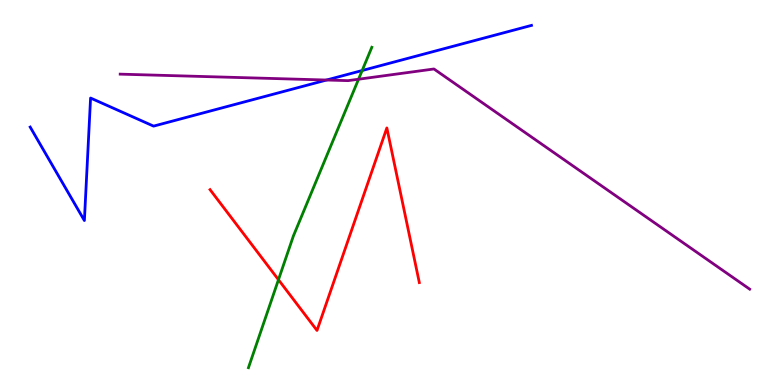[{'lines': ['blue', 'red'], 'intersections': []}, {'lines': ['green', 'red'], 'intersections': [{'x': 3.59, 'y': 2.73}]}, {'lines': ['purple', 'red'], 'intersections': []}, {'lines': ['blue', 'green'], 'intersections': [{'x': 4.67, 'y': 8.17}]}, {'lines': ['blue', 'purple'], 'intersections': [{'x': 4.21, 'y': 7.92}]}, {'lines': ['green', 'purple'], 'intersections': [{'x': 4.63, 'y': 7.94}]}]